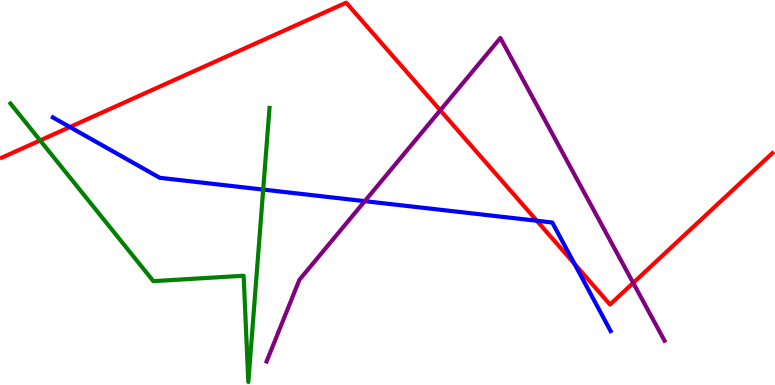[{'lines': ['blue', 'red'], 'intersections': [{'x': 0.902, 'y': 6.7}, {'x': 6.93, 'y': 4.27}, {'x': 7.41, 'y': 3.15}]}, {'lines': ['green', 'red'], 'intersections': [{'x': 0.518, 'y': 6.35}]}, {'lines': ['purple', 'red'], 'intersections': [{'x': 5.68, 'y': 7.13}, {'x': 8.17, 'y': 2.65}]}, {'lines': ['blue', 'green'], 'intersections': [{'x': 3.4, 'y': 5.08}]}, {'lines': ['blue', 'purple'], 'intersections': [{'x': 4.71, 'y': 4.78}]}, {'lines': ['green', 'purple'], 'intersections': []}]